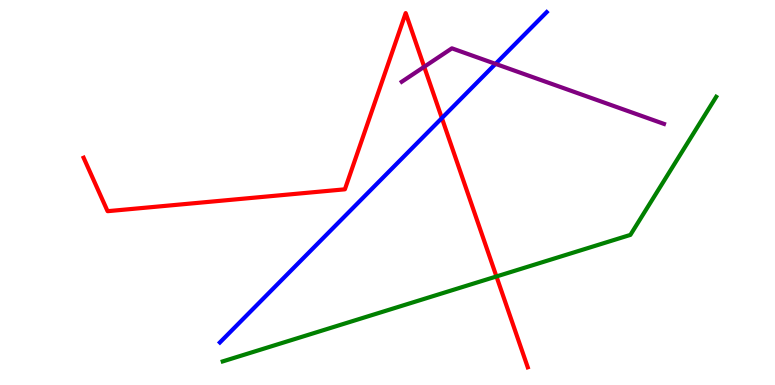[{'lines': ['blue', 'red'], 'intersections': [{'x': 5.7, 'y': 6.93}]}, {'lines': ['green', 'red'], 'intersections': [{'x': 6.41, 'y': 2.82}]}, {'lines': ['purple', 'red'], 'intersections': [{'x': 5.47, 'y': 8.27}]}, {'lines': ['blue', 'green'], 'intersections': []}, {'lines': ['blue', 'purple'], 'intersections': [{'x': 6.39, 'y': 8.34}]}, {'lines': ['green', 'purple'], 'intersections': []}]